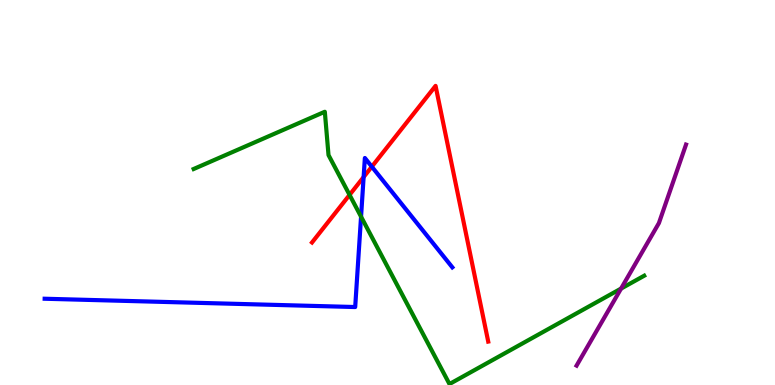[{'lines': ['blue', 'red'], 'intersections': [{'x': 4.69, 'y': 5.4}, {'x': 4.8, 'y': 5.67}]}, {'lines': ['green', 'red'], 'intersections': [{'x': 4.51, 'y': 4.94}]}, {'lines': ['purple', 'red'], 'intersections': []}, {'lines': ['blue', 'green'], 'intersections': [{'x': 4.66, 'y': 4.37}]}, {'lines': ['blue', 'purple'], 'intersections': []}, {'lines': ['green', 'purple'], 'intersections': [{'x': 8.01, 'y': 2.5}]}]